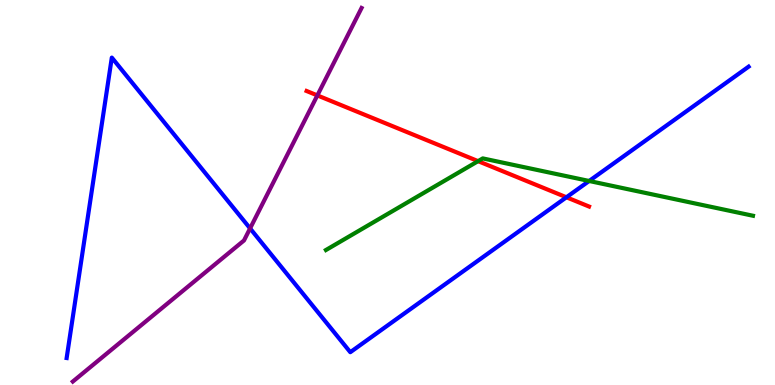[{'lines': ['blue', 'red'], 'intersections': [{'x': 7.31, 'y': 4.88}]}, {'lines': ['green', 'red'], 'intersections': [{'x': 6.17, 'y': 5.81}]}, {'lines': ['purple', 'red'], 'intersections': [{'x': 4.09, 'y': 7.52}]}, {'lines': ['blue', 'green'], 'intersections': [{'x': 7.6, 'y': 5.3}]}, {'lines': ['blue', 'purple'], 'intersections': [{'x': 3.23, 'y': 4.07}]}, {'lines': ['green', 'purple'], 'intersections': []}]